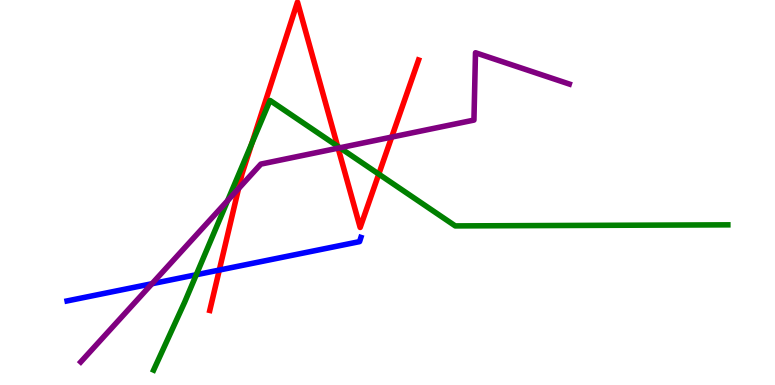[{'lines': ['blue', 'red'], 'intersections': [{'x': 2.83, 'y': 2.99}]}, {'lines': ['green', 'red'], 'intersections': [{'x': 3.25, 'y': 6.28}, {'x': 4.36, 'y': 6.2}, {'x': 4.89, 'y': 5.48}]}, {'lines': ['purple', 'red'], 'intersections': [{'x': 3.08, 'y': 5.1}, {'x': 4.36, 'y': 6.15}, {'x': 5.05, 'y': 6.44}]}, {'lines': ['blue', 'green'], 'intersections': [{'x': 2.53, 'y': 2.86}]}, {'lines': ['blue', 'purple'], 'intersections': [{'x': 1.96, 'y': 2.63}]}, {'lines': ['green', 'purple'], 'intersections': [{'x': 2.94, 'y': 4.79}, {'x': 4.39, 'y': 6.16}]}]